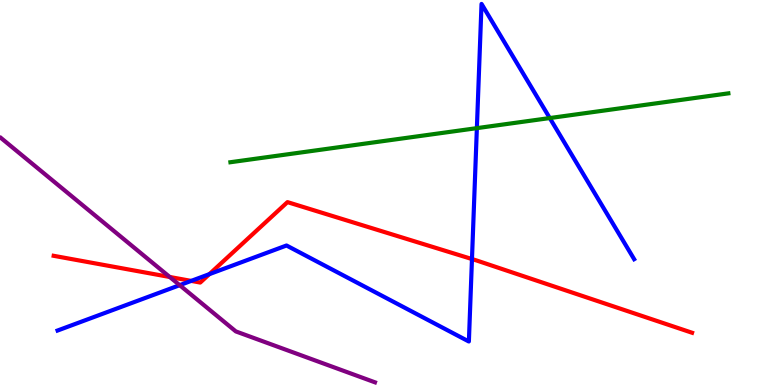[{'lines': ['blue', 'red'], 'intersections': [{'x': 2.47, 'y': 2.7}, {'x': 2.7, 'y': 2.88}, {'x': 6.09, 'y': 3.27}]}, {'lines': ['green', 'red'], 'intersections': []}, {'lines': ['purple', 'red'], 'intersections': [{'x': 2.19, 'y': 2.81}]}, {'lines': ['blue', 'green'], 'intersections': [{'x': 6.15, 'y': 6.67}, {'x': 7.09, 'y': 6.93}]}, {'lines': ['blue', 'purple'], 'intersections': [{'x': 2.32, 'y': 2.59}]}, {'lines': ['green', 'purple'], 'intersections': []}]